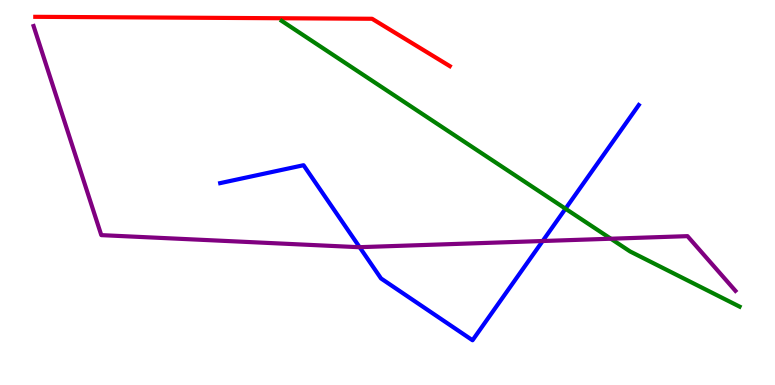[{'lines': ['blue', 'red'], 'intersections': []}, {'lines': ['green', 'red'], 'intersections': []}, {'lines': ['purple', 'red'], 'intersections': []}, {'lines': ['blue', 'green'], 'intersections': [{'x': 7.3, 'y': 4.58}]}, {'lines': ['blue', 'purple'], 'intersections': [{'x': 4.64, 'y': 3.58}, {'x': 7.0, 'y': 3.74}]}, {'lines': ['green', 'purple'], 'intersections': [{'x': 7.88, 'y': 3.8}]}]